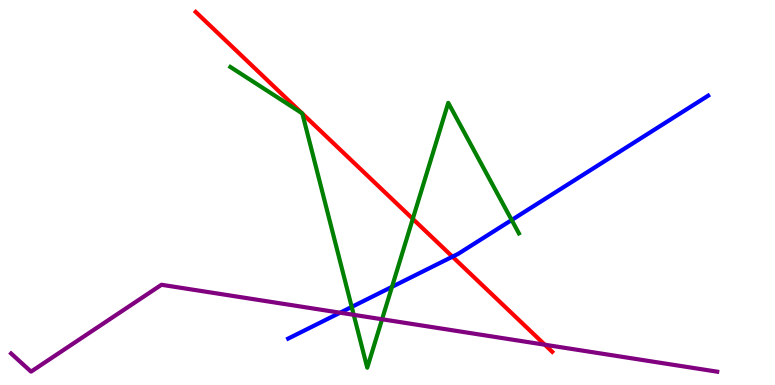[{'lines': ['blue', 'red'], 'intersections': [{'x': 5.84, 'y': 3.33}]}, {'lines': ['green', 'red'], 'intersections': [{'x': 3.89, 'y': 7.06}, {'x': 3.9, 'y': 7.05}, {'x': 5.33, 'y': 4.32}]}, {'lines': ['purple', 'red'], 'intersections': [{'x': 7.03, 'y': 1.05}]}, {'lines': ['blue', 'green'], 'intersections': [{'x': 4.54, 'y': 2.03}, {'x': 5.06, 'y': 2.55}, {'x': 6.6, 'y': 4.29}]}, {'lines': ['blue', 'purple'], 'intersections': [{'x': 4.39, 'y': 1.88}]}, {'lines': ['green', 'purple'], 'intersections': [{'x': 4.56, 'y': 1.82}, {'x': 4.93, 'y': 1.71}]}]